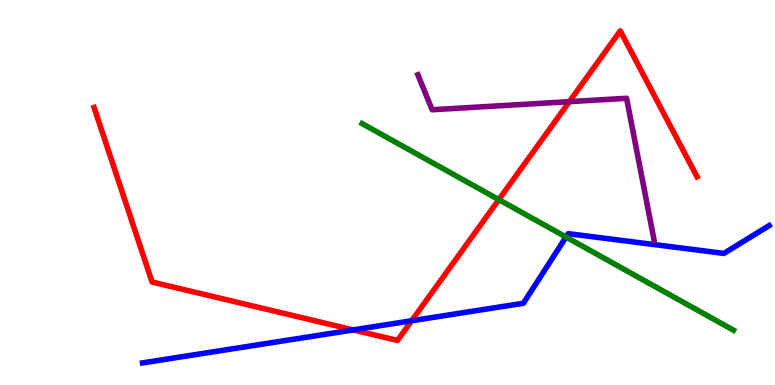[{'lines': ['blue', 'red'], 'intersections': [{'x': 4.56, 'y': 1.43}, {'x': 5.31, 'y': 1.67}]}, {'lines': ['green', 'red'], 'intersections': [{'x': 6.44, 'y': 4.81}]}, {'lines': ['purple', 'red'], 'intersections': [{'x': 7.35, 'y': 7.36}]}, {'lines': ['blue', 'green'], 'intersections': [{'x': 7.3, 'y': 3.84}]}, {'lines': ['blue', 'purple'], 'intersections': []}, {'lines': ['green', 'purple'], 'intersections': []}]